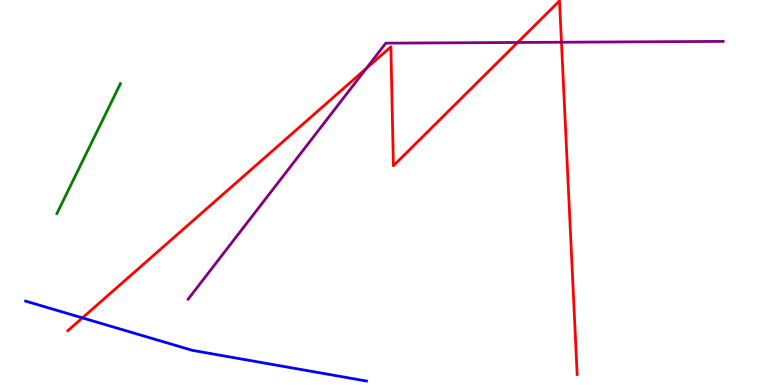[{'lines': ['blue', 'red'], 'intersections': [{'x': 1.06, 'y': 1.74}]}, {'lines': ['green', 'red'], 'intersections': []}, {'lines': ['purple', 'red'], 'intersections': [{'x': 4.73, 'y': 8.22}, {'x': 6.68, 'y': 8.9}, {'x': 7.24, 'y': 8.9}]}, {'lines': ['blue', 'green'], 'intersections': []}, {'lines': ['blue', 'purple'], 'intersections': []}, {'lines': ['green', 'purple'], 'intersections': []}]